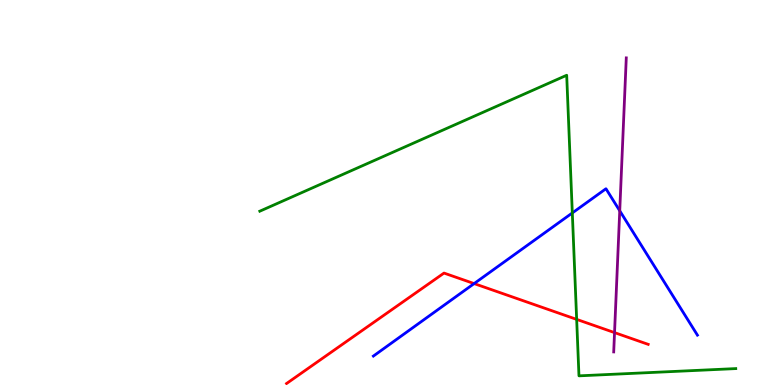[{'lines': ['blue', 'red'], 'intersections': [{'x': 6.12, 'y': 2.63}]}, {'lines': ['green', 'red'], 'intersections': [{'x': 7.44, 'y': 1.7}]}, {'lines': ['purple', 'red'], 'intersections': [{'x': 7.93, 'y': 1.36}]}, {'lines': ['blue', 'green'], 'intersections': [{'x': 7.38, 'y': 4.47}]}, {'lines': ['blue', 'purple'], 'intersections': [{'x': 8.0, 'y': 4.52}]}, {'lines': ['green', 'purple'], 'intersections': []}]